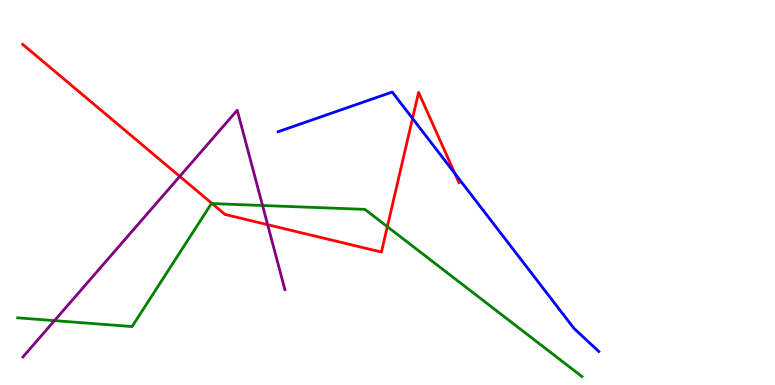[{'lines': ['blue', 'red'], 'intersections': [{'x': 5.32, 'y': 6.92}, {'x': 5.87, 'y': 5.49}]}, {'lines': ['green', 'red'], 'intersections': [{'x': 2.74, 'y': 4.71}, {'x': 5.0, 'y': 4.11}]}, {'lines': ['purple', 'red'], 'intersections': [{'x': 2.32, 'y': 5.42}, {'x': 3.45, 'y': 4.16}]}, {'lines': ['blue', 'green'], 'intersections': []}, {'lines': ['blue', 'purple'], 'intersections': []}, {'lines': ['green', 'purple'], 'intersections': [{'x': 0.703, 'y': 1.67}, {'x': 3.39, 'y': 4.66}]}]